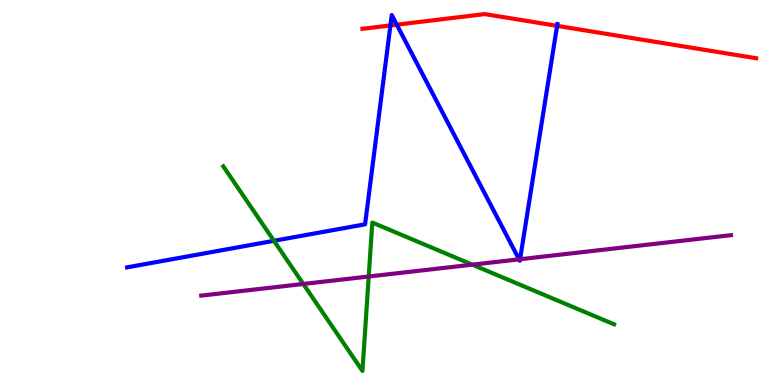[{'lines': ['blue', 'red'], 'intersections': [{'x': 5.04, 'y': 9.34}, {'x': 5.12, 'y': 9.36}, {'x': 7.19, 'y': 9.33}]}, {'lines': ['green', 'red'], 'intersections': []}, {'lines': ['purple', 'red'], 'intersections': []}, {'lines': ['blue', 'green'], 'intersections': [{'x': 3.53, 'y': 3.75}]}, {'lines': ['blue', 'purple'], 'intersections': [{'x': 6.7, 'y': 3.26}, {'x': 6.71, 'y': 3.27}]}, {'lines': ['green', 'purple'], 'intersections': [{'x': 3.91, 'y': 2.62}, {'x': 4.76, 'y': 2.82}, {'x': 6.1, 'y': 3.13}]}]